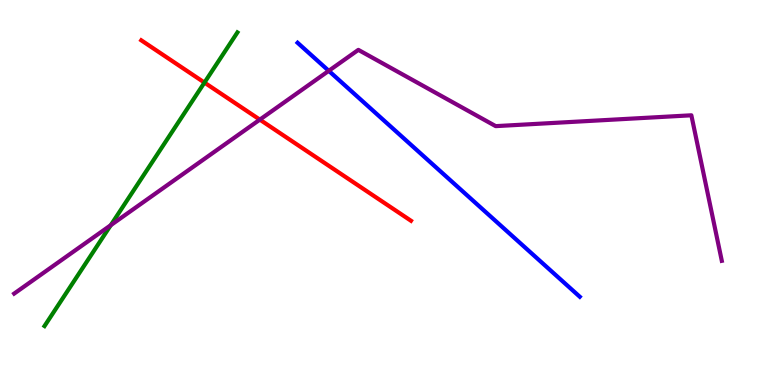[{'lines': ['blue', 'red'], 'intersections': []}, {'lines': ['green', 'red'], 'intersections': [{'x': 2.64, 'y': 7.85}]}, {'lines': ['purple', 'red'], 'intersections': [{'x': 3.35, 'y': 6.89}]}, {'lines': ['blue', 'green'], 'intersections': []}, {'lines': ['blue', 'purple'], 'intersections': [{'x': 4.24, 'y': 8.16}]}, {'lines': ['green', 'purple'], 'intersections': [{'x': 1.43, 'y': 4.15}]}]